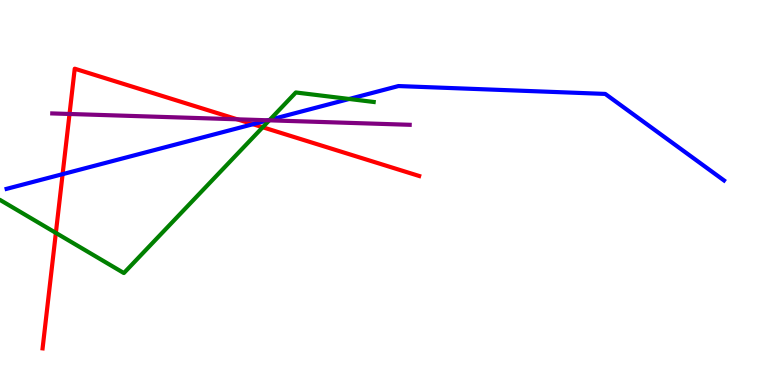[{'lines': ['blue', 'red'], 'intersections': [{'x': 0.808, 'y': 5.48}, {'x': 3.26, 'y': 6.77}]}, {'lines': ['green', 'red'], 'intersections': [{'x': 0.721, 'y': 3.95}, {'x': 3.39, 'y': 6.69}]}, {'lines': ['purple', 'red'], 'intersections': [{'x': 0.897, 'y': 7.04}, {'x': 3.06, 'y': 6.9}]}, {'lines': ['blue', 'green'], 'intersections': [{'x': 3.48, 'y': 6.89}, {'x': 4.51, 'y': 7.43}]}, {'lines': ['blue', 'purple'], 'intersections': [{'x': 3.46, 'y': 6.88}]}, {'lines': ['green', 'purple'], 'intersections': [{'x': 3.47, 'y': 6.87}]}]